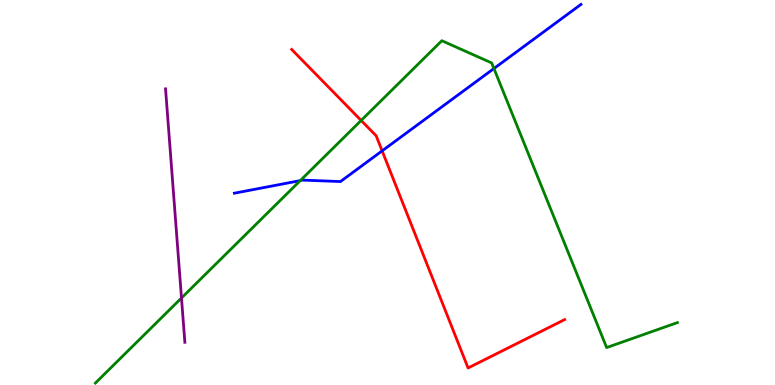[{'lines': ['blue', 'red'], 'intersections': [{'x': 4.93, 'y': 6.08}]}, {'lines': ['green', 'red'], 'intersections': [{'x': 4.66, 'y': 6.87}]}, {'lines': ['purple', 'red'], 'intersections': []}, {'lines': ['blue', 'green'], 'intersections': [{'x': 3.87, 'y': 5.31}, {'x': 6.37, 'y': 8.22}]}, {'lines': ['blue', 'purple'], 'intersections': []}, {'lines': ['green', 'purple'], 'intersections': [{'x': 2.34, 'y': 2.26}]}]